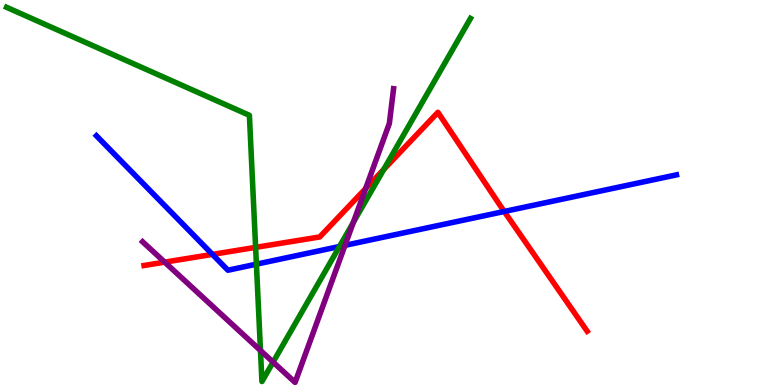[{'lines': ['blue', 'red'], 'intersections': [{'x': 2.74, 'y': 3.39}, {'x': 6.51, 'y': 4.51}]}, {'lines': ['green', 'red'], 'intersections': [{'x': 3.3, 'y': 3.57}, {'x': 4.95, 'y': 5.6}]}, {'lines': ['purple', 'red'], 'intersections': [{'x': 2.12, 'y': 3.19}, {'x': 4.72, 'y': 5.1}]}, {'lines': ['blue', 'green'], 'intersections': [{'x': 3.31, 'y': 3.14}, {'x': 4.38, 'y': 3.6}]}, {'lines': ['blue', 'purple'], 'intersections': [{'x': 4.45, 'y': 3.63}]}, {'lines': ['green', 'purple'], 'intersections': [{'x': 3.36, 'y': 0.897}, {'x': 3.52, 'y': 0.595}, {'x': 4.56, 'y': 4.22}]}]